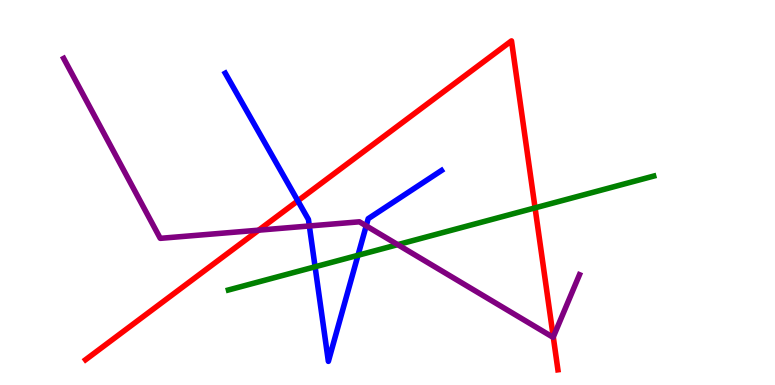[{'lines': ['blue', 'red'], 'intersections': [{'x': 3.84, 'y': 4.78}]}, {'lines': ['green', 'red'], 'intersections': [{'x': 6.9, 'y': 4.6}]}, {'lines': ['purple', 'red'], 'intersections': [{'x': 3.34, 'y': 4.02}, {'x': 7.14, 'y': 1.25}]}, {'lines': ['blue', 'green'], 'intersections': [{'x': 4.07, 'y': 3.07}, {'x': 4.62, 'y': 3.37}]}, {'lines': ['blue', 'purple'], 'intersections': [{'x': 3.99, 'y': 4.13}, {'x': 4.73, 'y': 4.13}]}, {'lines': ['green', 'purple'], 'intersections': [{'x': 5.13, 'y': 3.65}]}]